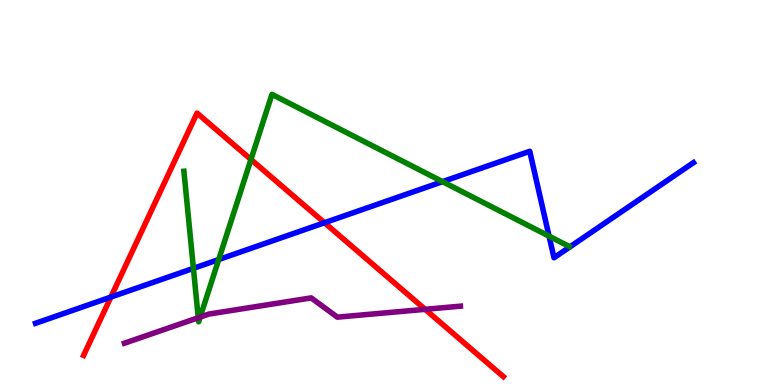[{'lines': ['blue', 'red'], 'intersections': [{'x': 1.43, 'y': 2.28}, {'x': 4.19, 'y': 4.21}]}, {'lines': ['green', 'red'], 'intersections': [{'x': 3.24, 'y': 5.86}]}, {'lines': ['purple', 'red'], 'intersections': [{'x': 5.49, 'y': 1.97}]}, {'lines': ['blue', 'green'], 'intersections': [{'x': 2.5, 'y': 3.03}, {'x': 2.82, 'y': 3.26}, {'x': 5.71, 'y': 5.28}, {'x': 7.08, 'y': 3.87}]}, {'lines': ['blue', 'purple'], 'intersections': []}, {'lines': ['green', 'purple'], 'intersections': [{'x': 2.56, 'y': 1.75}, {'x': 2.58, 'y': 1.76}]}]